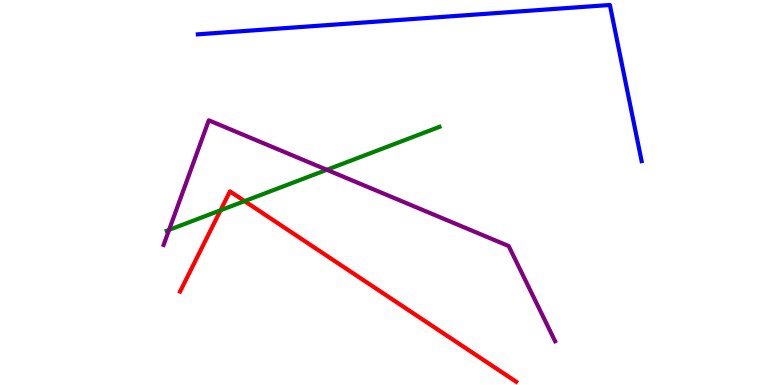[{'lines': ['blue', 'red'], 'intersections': []}, {'lines': ['green', 'red'], 'intersections': [{'x': 2.85, 'y': 4.54}, {'x': 3.16, 'y': 4.78}]}, {'lines': ['purple', 'red'], 'intersections': []}, {'lines': ['blue', 'green'], 'intersections': []}, {'lines': ['blue', 'purple'], 'intersections': []}, {'lines': ['green', 'purple'], 'intersections': [{'x': 2.18, 'y': 4.03}, {'x': 4.22, 'y': 5.59}]}]